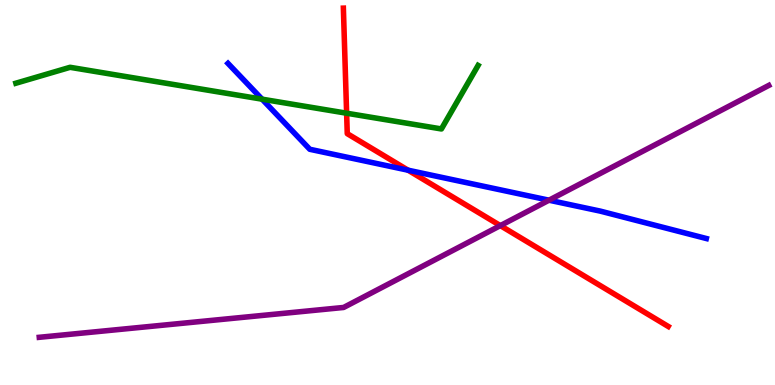[{'lines': ['blue', 'red'], 'intersections': [{'x': 5.27, 'y': 5.58}]}, {'lines': ['green', 'red'], 'intersections': [{'x': 4.47, 'y': 7.06}]}, {'lines': ['purple', 'red'], 'intersections': [{'x': 6.46, 'y': 4.14}]}, {'lines': ['blue', 'green'], 'intersections': [{'x': 3.38, 'y': 7.42}]}, {'lines': ['blue', 'purple'], 'intersections': [{'x': 7.08, 'y': 4.8}]}, {'lines': ['green', 'purple'], 'intersections': []}]